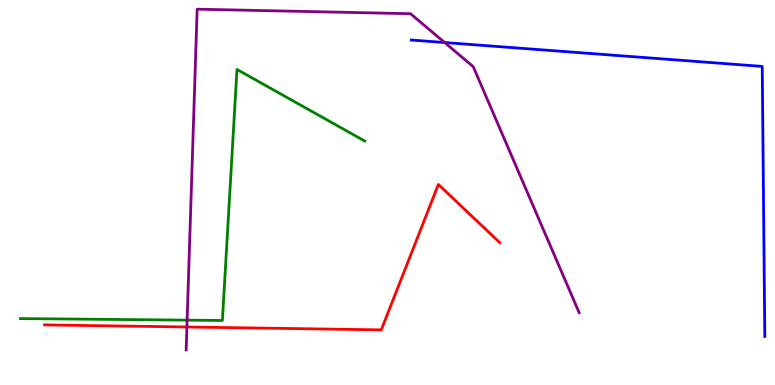[{'lines': ['blue', 'red'], 'intersections': []}, {'lines': ['green', 'red'], 'intersections': []}, {'lines': ['purple', 'red'], 'intersections': [{'x': 2.41, 'y': 1.51}]}, {'lines': ['blue', 'green'], 'intersections': []}, {'lines': ['blue', 'purple'], 'intersections': [{'x': 5.74, 'y': 8.9}]}, {'lines': ['green', 'purple'], 'intersections': [{'x': 2.41, 'y': 1.68}]}]